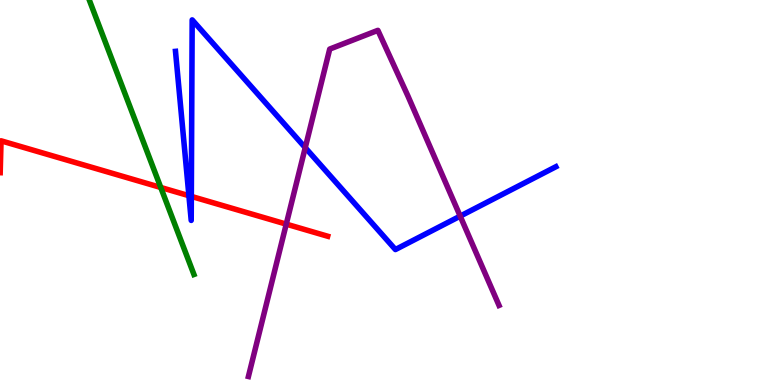[{'lines': ['blue', 'red'], 'intersections': [{'x': 2.44, 'y': 4.92}, {'x': 2.47, 'y': 4.9}]}, {'lines': ['green', 'red'], 'intersections': [{'x': 2.07, 'y': 5.13}]}, {'lines': ['purple', 'red'], 'intersections': [{'x': 3.69, 'y': 4.18}]}, {'lines': ['blue', 'green'], 'intersections': []}, {'lines': ['blue', 'purple'], 'intersections': [{'x': 3.94, 'y': 6.16}, {'x': 5.94, 'y': 4.39}]}, {'lines': ['green', 'purple'], 'intersections': []}]